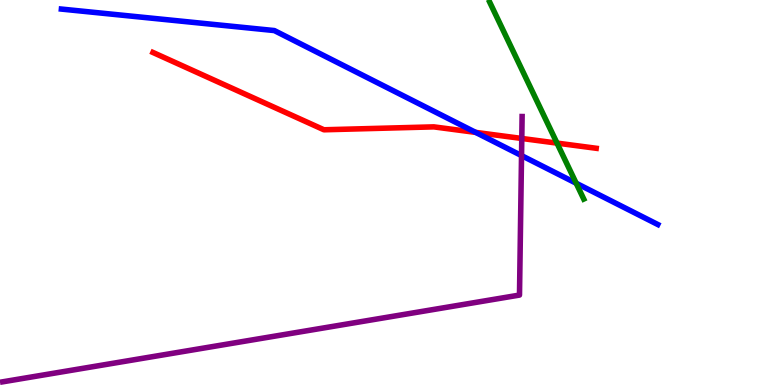[{'lines': ['blue', 'red'], 'intersections': [{'x': 6.14, 'y': 6.56}]}, {'lines': ['green', 'red'], 'intersections': [{'x': 7.19, 'y': 6.28}]}, {'lines': ['purple', 'red'], 'intersections': [{'x': 6.73, 'y': 6.4}]}, {'lines': ['blue', 'green'], 'intersections': [{'x': 7.43, 'y': 5.24}]}, {'lines': ['blue', 'purple'], 'intersections': [{'x': 6.73, 'y': 5.96}]}, {'lines': ['green', 'purple'], 'intersections': []}]